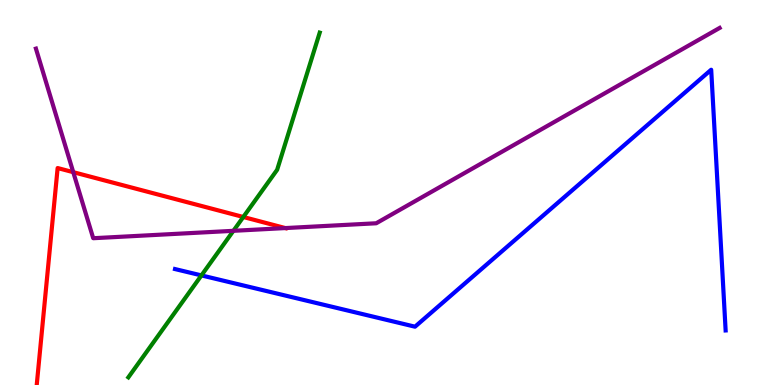[{'lines': ['blue', 'red'], 'intersections': []}, {'lines': ['green', 'red'], 'intersections': [{'x': 3.14, 'y': 4.36}]}, {'lines': ['purple', 'red'], 'intersections': [{'x': 0.945, 'y': 5.53}, {'x': 3.68, 'y': 4.08}]}, {'lines': ['blue', 'green'], 'intersections': [{'x': 2.6, 'y': 2.85}]}, {'lines': ['blue', 'purple'], 'intersections': []}, {'lines': ['green', 'purple'], 'intersections': [{'x': 3.01, 'y': 4.0}]}]